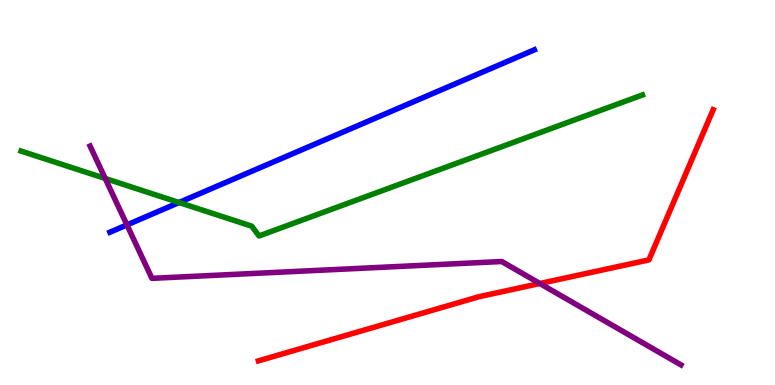[{'lines': ['blue', 'red'], 'intersections': []}, {'lines': ['green', 'red'], 'intersections': []}, {'lines': ['purple', 'red'], 'intersections': [{'x': 6.97, 'y': 2.64}]}, {'lines': ['blue', 'green'], 'intersections': [{'x': 2.31, 'y': 4.74}]}, {'lines': ['blue', 'purple'], 'intersections': [{'x': 1.64, 'y': 4.16}]}, {'lines': ['green', 'purple'], 'intersections': [{'x': 1.36, 'y': 5.36}]}]